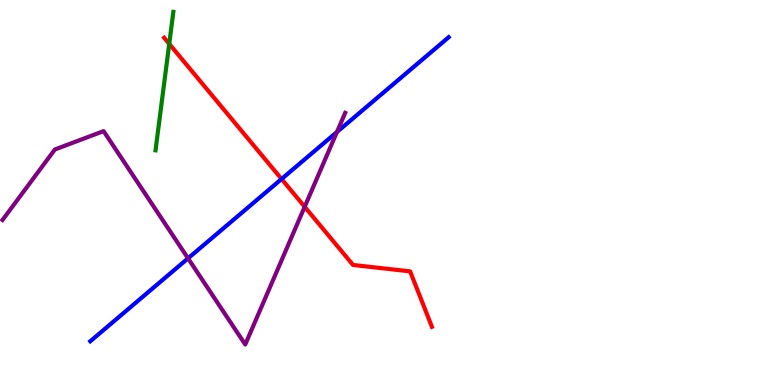[{'lines': ['blue', 'red'], 'intersections': [{'x': 3.63, 'y': 5.35}]}, {'lines': ['green', 'red'], 'intersections': [{'x': 2.18, 'y': 8.86}]}, {'lines': ['purple', 'red'], 'intersections': [{'x': 3.93, 'y': 4.63}]}, {'lines': ['blue', 'green'], 'intersections': []}, {'lines': ['blue', 'purple'], 'intersections': [{'x': 2.43, 'y': 3.29}, {'x': 4.35, 'y': 6.57}]}, {'lines': ['green', 'purple'], 'intersections': []}]